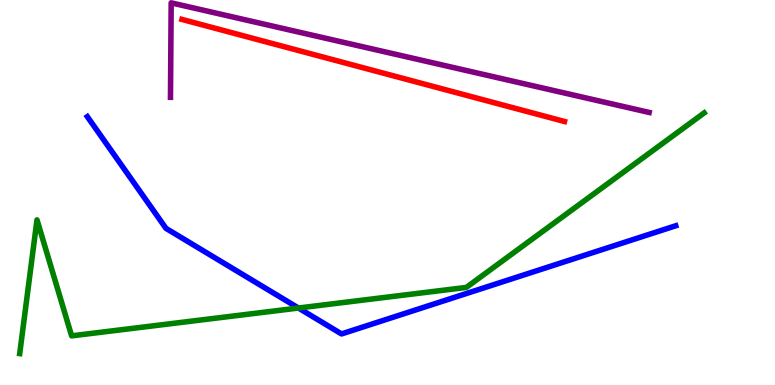[{'lines': ['blue', 'red'], 'intersections': []}, {'lines': ['green', 'red'], 'intersections': []}, {'lines': ['purple', 'red'], 'intersections': []}, {'lines': ['blue', 'green'], 'intersections': [{'x': 3.85, 'y': 2.0}]}, {'lines': ['blue', 'purple'], 'intersections': []}, {'lines': ['green', 'purple'], 'intersections': []}]